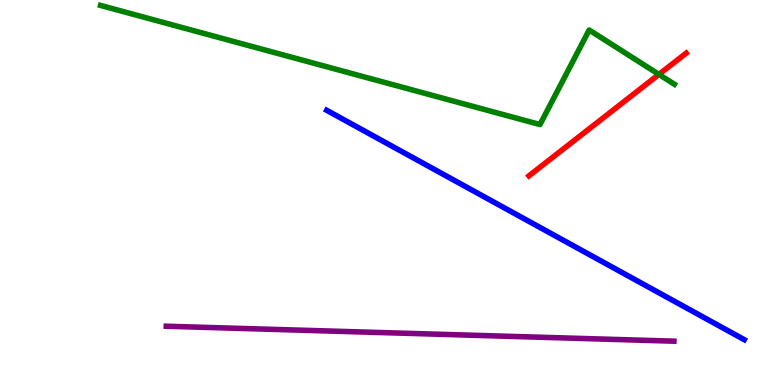[{'lines': ['blue', 'red'], 'intersections': []}, {'lines': ['green', 'red'], 'intersections': [{'x': 8.5, 'y': 8.07}]}, {'lines': ['purple', 'red'], 'intersections': []}, {'lines': ['blue', 'green'], 'intersections': []}, {'lines': ['blue', 'purple'], 'intersections': []}, {'lines': ['green', 'purple'], 'intersections': []}]